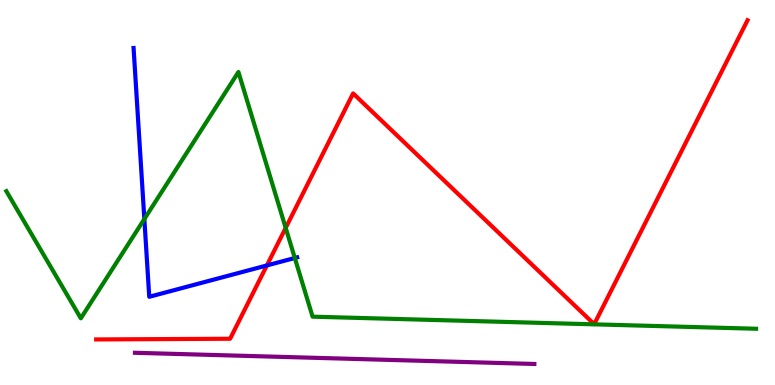[{'lines': ['blue', 'red'], 'intersections': [{'x': 3.44, 'y': 3.11}]}, {'lines': ['green', 'red'], 'intersections': [{'x': 3.69, 'y': 4.08}]}, {'lines': ['purple', 'red'], 'intersections': []}, {'lines': ['blue', 'green'], 'intersections': [{'x': 1.86, 'y': 4.31}, {'x': 3.8, 'y': 3.3}]}, {'lines': ['blue', 'purple'], 'intersections': []}, {'lines': ['green', 'purple'], 'intersections': []}]